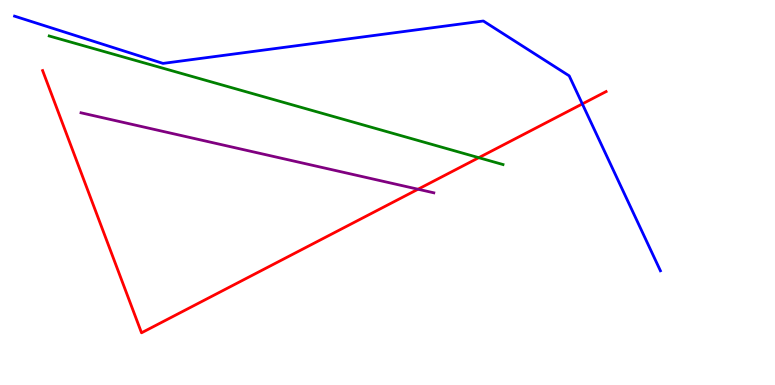[{'lines': ['blue', 'red'], 'intersections': [{'x': 7.51, 'y': 7.3}]}, {'lines': ['green', 'red'], 'intersections': [{'x': 6.18, 'y': 5.9}]}, {'lines': ['purple', 'red'], 'intersections': [{'x': 5.39, 'y': 5.09}]}, {'lines': ['blue', 'green'], 'intersections': []}, {'lines': ['blue', 'purple'], 'intersections': []}, {'lines': ['green', 'purple'], 'intersections': []}]